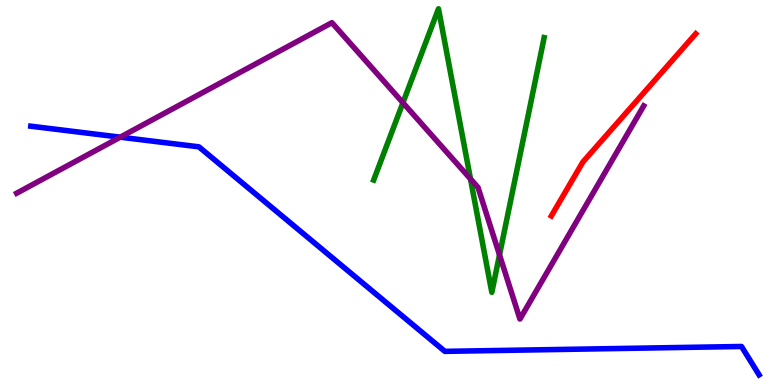[{'lines': ['blue', 'red'], 'intersections': []}, {'lines': ['green', 'red'], 'intersections': []}, {'lines': ['purple', 'red'], 'intersections': []}, {'lines': ['blue', 'green'], 'intersections': []}, {'lines': ['blue', 'purple'], 'intersections': [{'x': 1.55, 'y': 6.44}]}, {'lines': ['green', 'purple'], 'intersections': [{'x': 5.2, 'y': 7.33}, {'x': 6.07, 'y': 5.35}, {'x': 6.45, 'y': 3.38}]}]